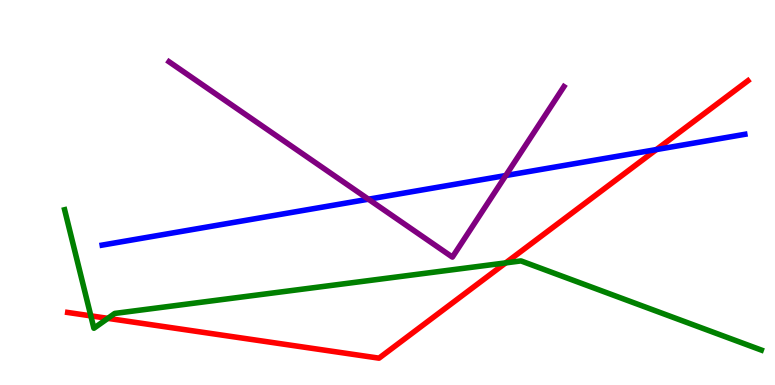[{'lines': ['blue', 'red'], 'intersections': [{'x': 8.47, 'y': 6.12}]}, {'lines': ['green', 'red'], 'intersections': [{'x': 1.17, 'y': 1.8}, {'x': 1.39, 'y': 1.73}, {'x': 6.53, 'y': 3.17}]}, {'lines': ['purple', 'red'], 'intersections': []}, {'lines': ['blue', 'green'], 'intersections': []}, {'lines': ['blue', 'purple'], 'intersections': [{'x': 4.75, 'y': 4.83}, {'x': 6.53, 'y': 5.44}]}, {'lines': ['green', 'purple'], 'intersections': []}]